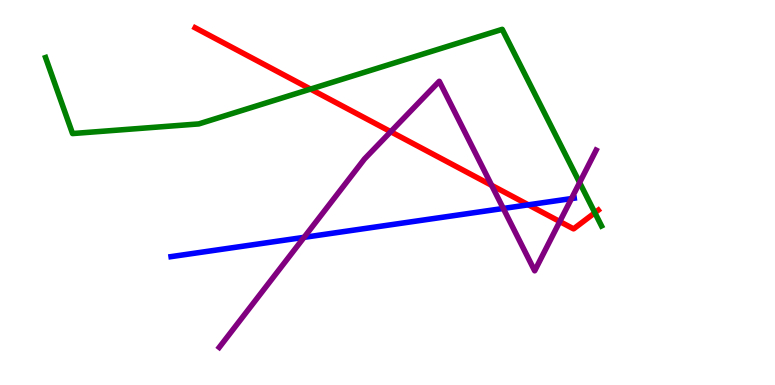[{'lines': ['blue', 'red'], 'intersections': [{'x': 6.82, 'y': 4.68}]}, {'lines': ['green', 'red'], 'intersections': [{'x': 4.01, 'y': 7.69}, {'x': 7.68, 'y': 4.47}]}, {'lines': ['purple', 'red'], 'intersections': [{'x': 5.04, 'y': 6.58}, {'x': 6.34, 'y': 5.19}, {'x': 7.22, 'y': 4.25}]}, {'lines': ['blue', 'green'], 'intersections': []}, {'lines': ['blue', 'purple'], 'intersections': [{'x': 3.92, 'y': 3.84}, {'x': 6.49, 'y': 4.59}, {'x': 7.37, 'y': 4.84}]}, {'lines': ['green', 'purple'], 'intersections': [{'x': 7.48, 'y': 5.26}]}]